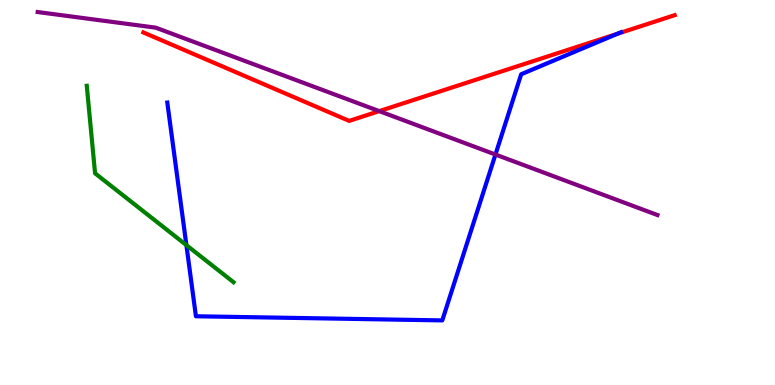[{'lines': ['blue', 'red'], 'intersections': [{'x': 7.97, 'y': 9.12}]}, {'lines': ['green', 'red'], 'intersections': []}, {'lines': ['purple', 'red'], 'intersections': [{'x': 4.89, 'y': 7.11}]}, {'lines': ['blue', 'green'], 'intersections': [{'x': 2.41, 'y': 3.63}]}, {'lines': ['blue', 'purple'], 'intersections': [{'x': 6.39, 'y': 5.99}]}, {'lines': ['green', 'purple'], 'intersections': []}]